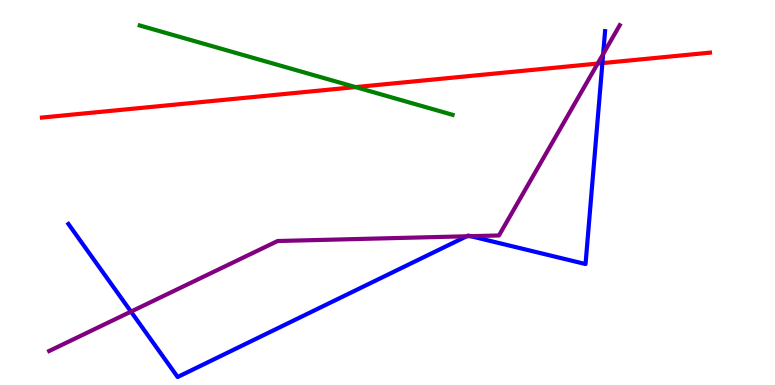[{'lines': ['blue', 'red'], 'intersections': [{'x': 7.77, 'y': 8.36}]}, {'lines': ['green', 'red'], 'intersections': [{'x': 4.59, 'y': 7.74}]}, {'lines': ['purple', 'red'], 'intersections': [{'x': 7.71, 'y': 8.35}]}, {'lines': ['blue', 'green'], 'intersections': []}, {'lines': ['blue', 'purple'], 'intersections': [{'x': 1.69, 'y': 1.91}, {'x': 6.02, 'y': 3.86}, {'x': 6.07, 'y': 3.87}, {'x': 7.78, 'y': 8.6}]}, {'lines': ['green', 'purple'], 'intersections': []}]